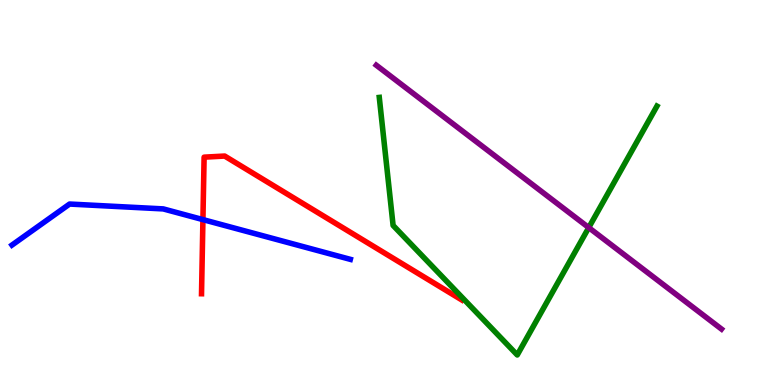[{'lines': ['blue', 'red'], 'intersections': [{'x': 2.62, 'y': 4.3}]}, {'lines': ['green', 'red'], 'intersections': []}, {'lines': ['purple', 'red'], 'intersections': []}, {'lines': ['blue', 'green'], 'intersections': []}, {'lines': ['blue', 'purple'], 'intersections': []}, {'lines': ['green', 'purple'], 'intersections': [{'x': 7.6, 'y': 4.09}]}]